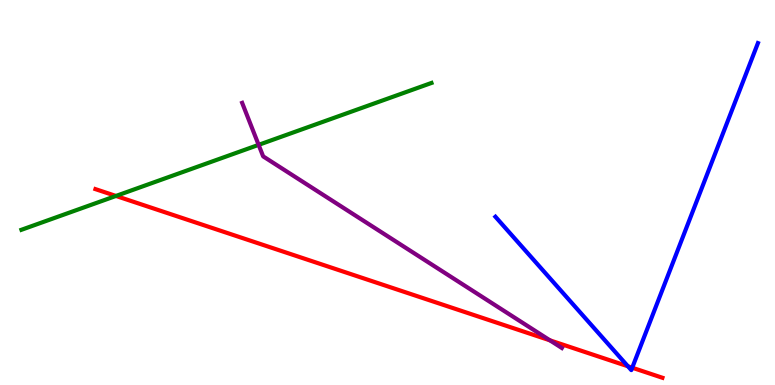[{'lines': ['blue', 'red'], 'intersections': [{'x': 8.1, 'y': 0.486}, {'x': 8.16, 'y': 0.449}]}, {'lines': ['green', 'red'], 'intersections': [{'x': 1.5, 'y': 4.91}]}, {'lines': ['purple', 'red'], 'intersections': [{'x': 7.1, 'y': 1.16}]}, {'lines': ['blue', 'green'], 'intersections': []}, {'lines': ['blue', 'purple'], 'intersections': []}, {'lines': ['green', 'purple'], 'intersections': [{'x': 3.34, 'y': 6.24}]}]